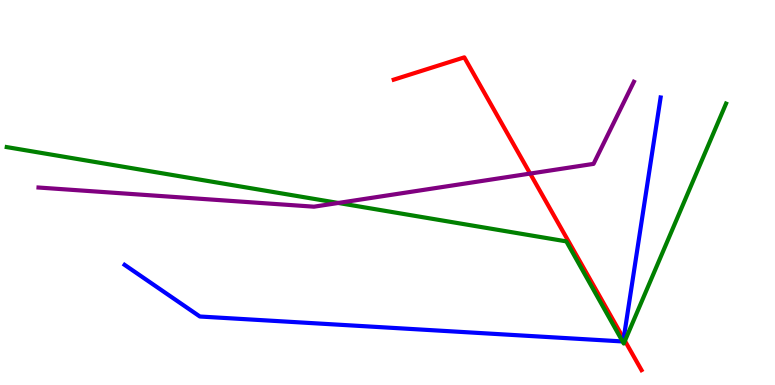[{'lines': ['blue', 'red'], 'intersections': [{'x': 8.05, 'y': 1.21}]}, {'lines': ['green', 'red'], 'intersections': [{'x': 8.06, 'y': 1.15}]}, {'lines': ['purple', 'red'], 'intersections': [{'x': 6.84, 'y': 5.49}]}, {'lines': ['blue', 'green'], 'intersections': [{'x': 8.03, 'y': 1.13}]}, {'lines': ['blue', 'purple'], 'intersections': []}, {'lines': ['green', 'purple'], 'intersections': [{'x': 4.37, 'y': 4.73}]}]